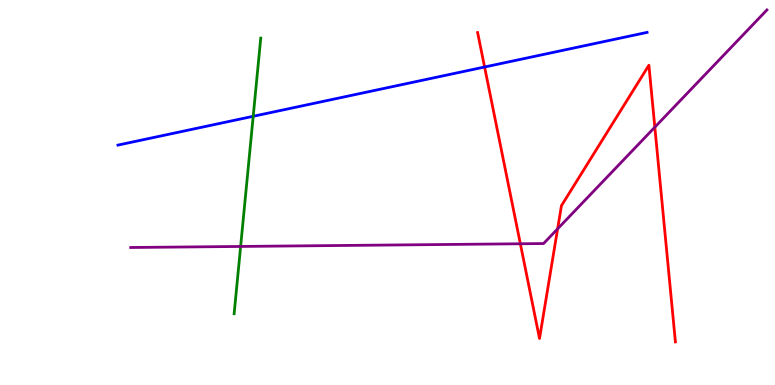[{'lines': ['blue', 'red'], 'intersections': [{'x': 6.25, 'y': 8.26}]}, {'lines': ['green', 'red'], 'intersections': []}, {'lines': ['purple', 'red'], 'intersections': [{'x': 6.71, 'y': 3.67}, {'x': 7.2, 'y': 4.06}, {'x': 8.45, 'y': 6.7}]}, {'lines': ['blue', 'green'], 'intersections': [{'x': 3.27, 'y': 6.98}]}, {'lines': ['blue', 'purple'], 'intersections': []}, {'lines': ['green', 'purple'], 'intersections': [{'x': 3.1, 'y': 3.6}]}]